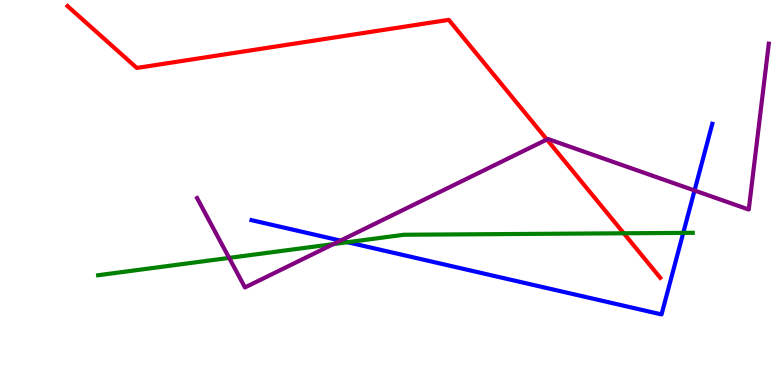[{'lines': ['blue', 'red'], 'intersections': []}, {'lines': ['green', 'red'], 'intersections': [{'x': 8.05, 'y': 3.94}]}, {'lines': ['purple', 'red'], 'intersections': [{'x': 7.06, 'y': 6.38}]}, {'lines': ['blue', 'green'], 'intersections': [{'x': 4.48, 'y': 3.71}, {'x': 8.82, 'y': 3.95}]}, {'lines': ['blue', 'purple'], 'intersections': [{'x': 4.39, 'y': 3.75}, {'x': 8.96, 'y': 5.05}]}, {'lines': ['green', 'purple'], 'intersections': [{'x': 2.96, 'y': 3.3}, {'x': 4.3, 'y': 3.66}]}]